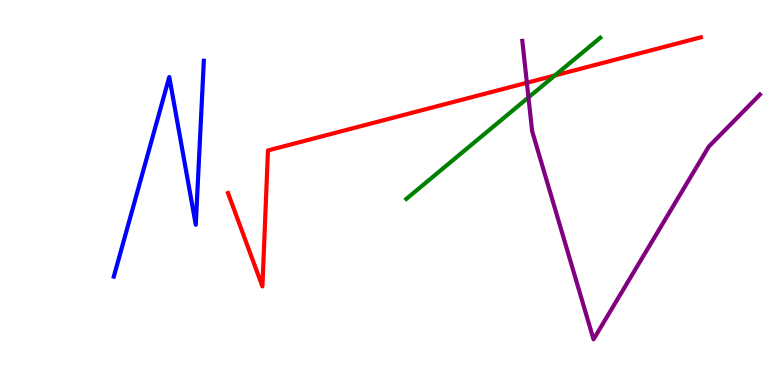[{'lines': ['blue', 'red'], 'intersections': []}, {'lines': ['green', 'red'], 'intersections': [{'x': 7.16, 'y': 8.04}]}, {'lines': ['purple', 'red'], 'intersections': [{'x': 6.8, 'y': 7.85}]}, {'lines': ['blue', 'green'], 'intersections': []}, {'lines': ['blue', 'purple'], 'intersections': []}, {'lines': ['green', 'purple'], 'intersections': [{'x': 6.82, 'y': 7.47}]}]